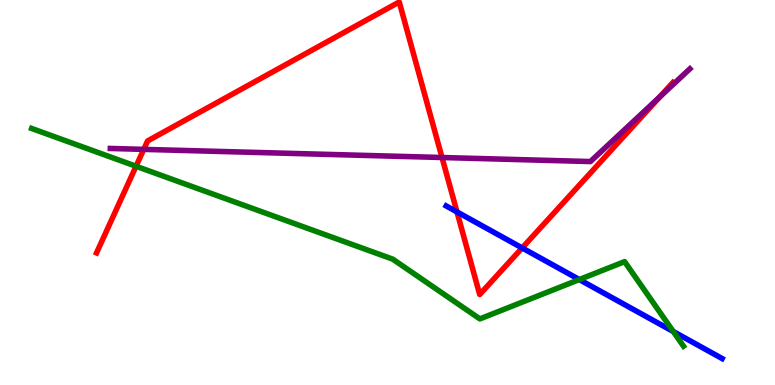[{'lines': ['blue', 'red'], 'intersections': [{'x': 5.9, 'y': 4.5}, {'x': 6.74, 'y': 3.56}]}, {'lines': ['green', 'red'], 'intersections': [{'x': 1.76, 'y': 5.68}]}, {'lines': ['purple', 'red'], 'intersections': [{'x': 1.85, 'y': 6.12}, {'x': 5.7, 'y': 5.91}, {'x': 8.51, 'y': 7.48}]}, {'lines': ['blue', 'green'], 'intersections': [{'x': 7.47, 'y': 2.74}, {'x': 8.69, 'y': 1.39}]}, {'lines': ['blue', 'purple'], 'intersections': []}, {'lines': ['green', 'purple'], 'intersections': []}]